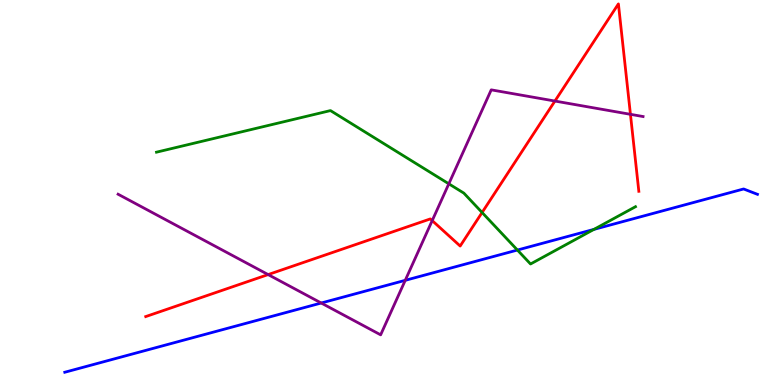[{'lines': ['blue', 'red'], 'intersections': []}, {'lines': ['green', 'red'], 'intersections': [{'x': 6.22, 'y': 4.48}]}, {'lines': ['purple', 'red'], 'intersections': [{'x': 3.46, 'y': 2.87}, {'x': 5.58, 'y': 4.27}, {'x': 7.16, 'y': 7.38}, {'x': 8.13, 'y': 7.03}]}, {'lines': ['blue', 'green'], 'intersections': [{'x': 6.68, 'y': 3.51}, {'x': 7.66, 'y': 4.04}]}, {'lines': ['blue', 'purple'], 'intersections': [{'x': 4.14, 'y': 2.13}, {'x': 5.23, 'y': 2.72}]}, {'lines': ['green', 'purple'], 'intersections': [{'x': 5.79, 'y': 5.23}]}]